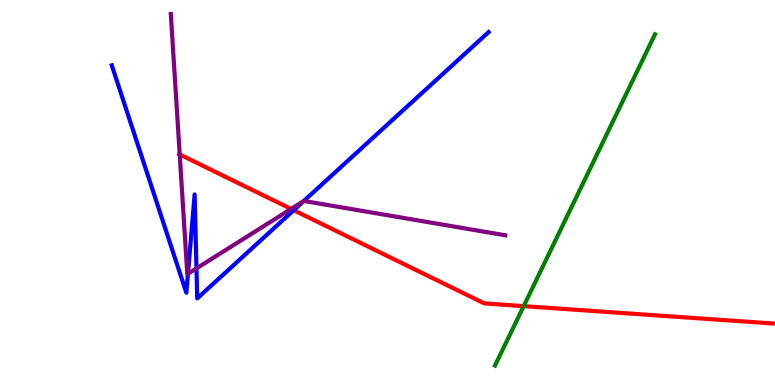[{'lines': ['blue', 'red'], 'intersections': [{'x': 3.79, 'y': 4.54}]}, {'lines': ['green', 'red'], 'intersections': [{'x': 6.76, 'y': 2.05}]}, {'lines': ['purple', 'red'], 'intersections': [{'x': 2.32, 'y': 5.99}, {'x': 3.76, 'y': 4.57}]}, {'lines': ['blue', 'green'], 'intersections': []}, {'lines': ['blue', 'purple'], 'intersections': [{'x': 2.43, 'y': 2.89}, {'x': 2.54, 'y': 3.03}, {'x': 3.92, 'y': 4.78}]}, {'lines': ['green', 'purple'], 'intersections': []}]